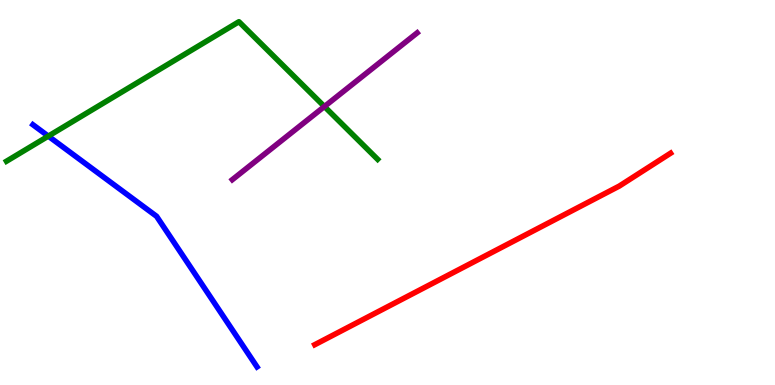[{'lines': ['blue', 'red'], 'intersections': []}, {'lines': ['green', 'red'], 'intersections': []}, {'lines': ['purple', 'red'], 'intersections': []}, {'lines': ['blue', 'green'], 'intersections': [{'x': 0.623, 'y': 6.46}]}, {'lines': ['blue', 'purple'], 'intersections': []}, {'lines': ['green', 'purple'], 'intersections': [{'x': 4.19, 'y': 7.23}]}]